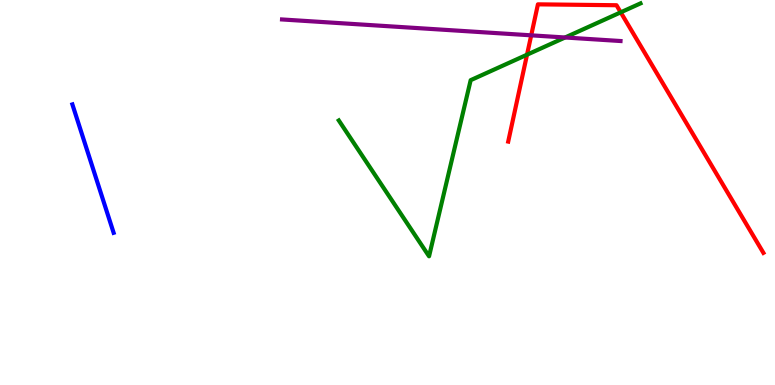[{'lines': ['blue', 'red'], 'intersections': []}, {'lines': ['green', 'red'], 'intersections': [{'x': 6.8, 'y': 8.58}, {'x': 8.01, 'y': 9.68}]}, {'lines': ['purple', 'red'], 'intersections': [{'x': 6.85, 'y': 9.08}]}, {'lines': ['blue', 'green'], 'intersections': []}, {'lines': ['blue', 'purple'], 'intersections': []}, {'lines': ['green', 'purple'], 'intersections': [{'x': 7.29, 'y': 9.03}]}]